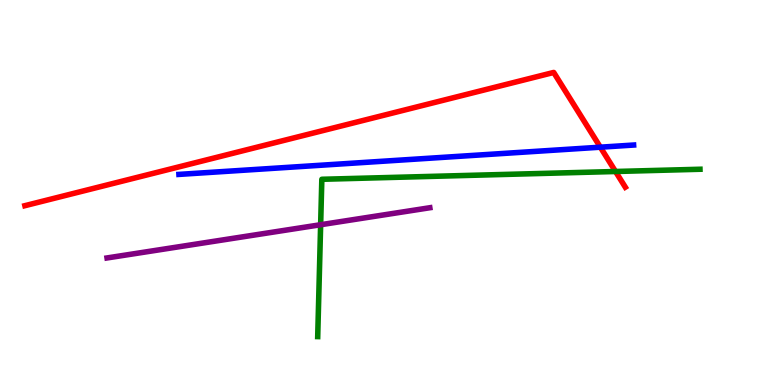[{'lines': ['blue', 'red'], 'intersections': [{'x': 7.75, 'y': 6.18}]}, {'lines': ['green', 'red'], 'intersections': [{'x': 7.94, 'y': 5.55}]}, {'lines': ['purple', 'red'], 'intersections': []}, {'lines': ['blue', 'green'], 'intersections': []}, {'lines': ['blue', 'purple'], 'intersections': []}, {'lines': ['green', 'purple'], 'intersections': [{'x': 4.14, 'y': 4.16}]}]